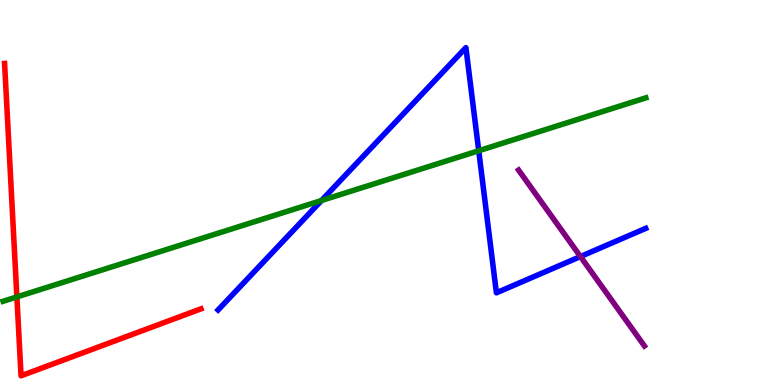[{'lines': ['blue', 'red'], 'intersections': []}, {'lines': ['green', 'red'], 'intersections': [{'x': 0.218, 'y': 2.29}]}, {'lines': ['purple', 'red'], 'intersections': []}, {'lines': ['blue', 'green'], 'intersections': [{'x': 4.15, 'y': 4.79}, {'x': 6.18, 'y': 6.08}]}, {'lines': ['blue', 'purple'], 'intersections': [{'x': 7.49, 'y': 3.34}]}, {'lines': ['green', 'purple'], 'intersections': []}]